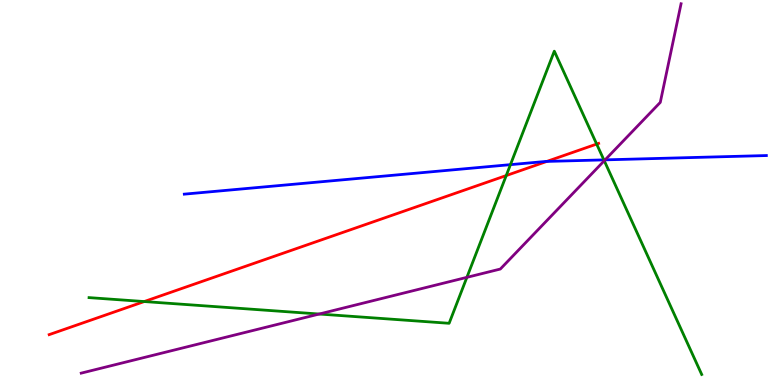[{'lines': ['blue', 'red'], 'intersections': [{'x': 7.06, 'y': 5.81}]}, {'lines': ['green', 'red'], 'intersections': [{'x': 1.86, 'y': 2.17}, {'x': 6.53, 'y': 5.44}, {'x': 7.7, 'y': 6.26}]}, {'lines': ['purple', 'red'], 'intersections': []}, {'lines': ['blue', 'green'], 'intersections': [{'x': 6.59, 'y': 5.72}, {'x': 7.79, 'y': 5.85}]}, {'lines': ['blue', 'purple'], 'intersections': [{'x': 7.81, 'y': 5.85}]}, {'lines': ['green', 'purple'], 'intersections': [{'x': 4.12, 'y': 1.84}, {'x': 6.02, 'y': 2.8}, {'x': 7.8, 'y': 5.82}]}]